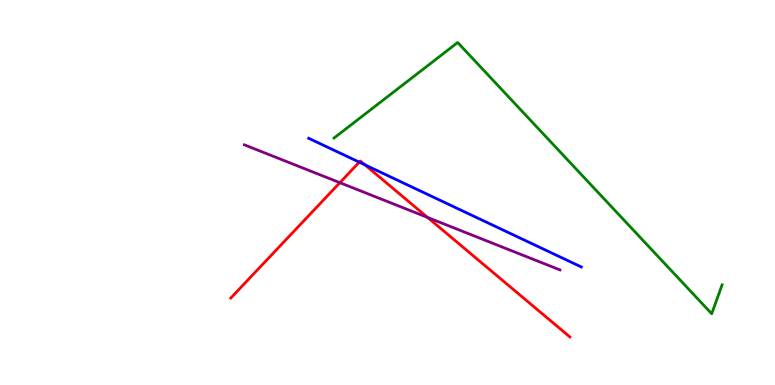[{'lines': ['blue', 'red'], 'intersections': [{'x': 4.64, 'y': 5.79}, {'x': 4.71, 'y': 5.72}]}, {'lines': ['green', 'red'], 'intersections': []}, {'lines': ['purple', 'red'], 'intersections': [{'x': 4.39, 'y': 5.25}, {'x': 5.52, 'y': 4.35}]}, {'lines': ['blue', 'green'], 'intersections': []}, {'lines': ['blue', 'purple'], 'intersections': []}, {'lines': ['green', 'purple'], 'intersections': []}]